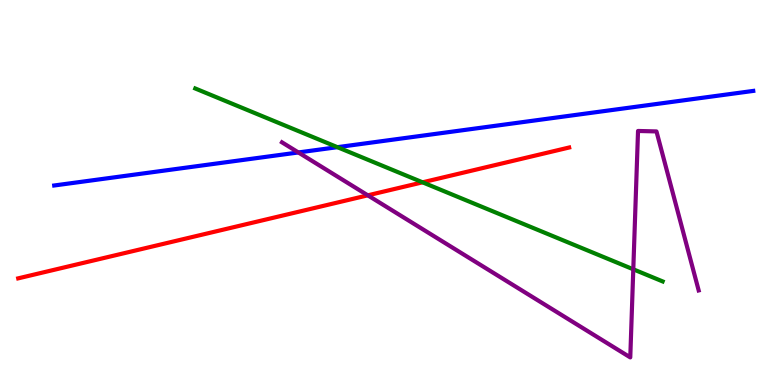[{'lines': ['blue', 'red'], 'intersections': []}, {'lines': ['green', 'red'], 'intersections': [{'x': 5.45, 'y': 5.26}]}, {'lines': ['purple', 'red'], 'intersections': [{'x': 4.75, 'y': 4.93}]}, {'lines': ['blue', 'green'], 'intersections': [{'x': 4.35, 'y': 6.18}]}, {'lines': ['blue', 'purple'], 'intersections': [{'x': 3.85, 'y': 6.04}]}, {'lines': ['green', 'purple'], 'intersections': [{'x': 8.17, 'y': 3.01}]}]